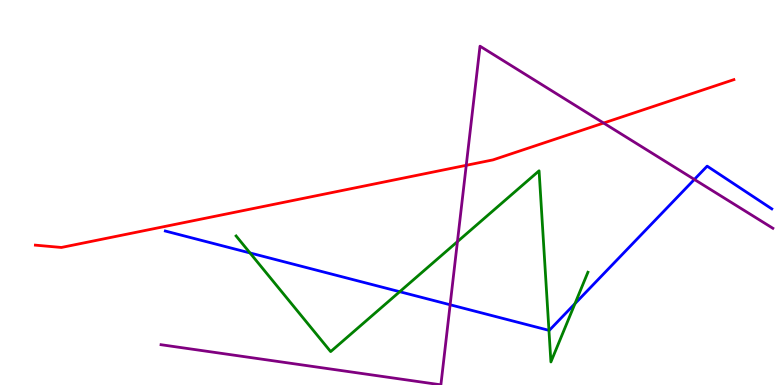[{'lines': ['blue', 'red'], 'intersections': []}, {'lines': ['green', 'red'], 'intersections': []}, {'lines': ['purple', 'red'], 'intersections': [{'x': 6.02, 'y': 5.71}, {'x': 7.79, 'y': 6.8}]}, {'lines': ['blue', 'green'], 'intersections': [{'x': 3.23, 'y': 3.43}, {'x': 5.16, 'y': 2.42}, {'x': 7.08, 'y': 1.42}, {'x': 7.42, 'y': 2.11}]}, {'lines': ['blue', 'purple'], 'intersections': [{'x': 5.81, 'y': 2.08}, {'x': 8.96, 'y': 5.34}]}, {'lines': ['green', 'purple'], 'intersections': [{'x': 5.9, 'y': 3.72}]}]